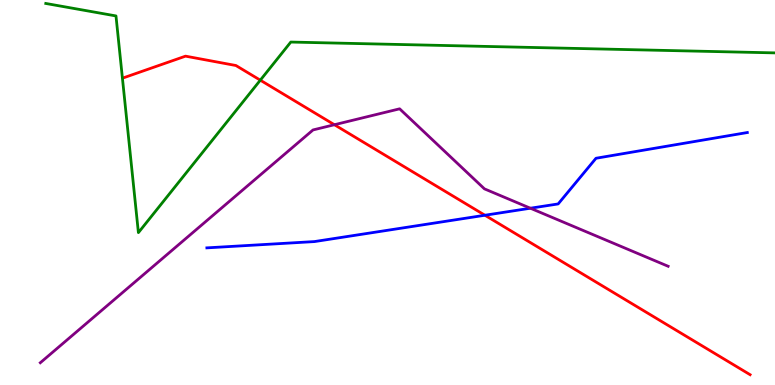[{'lines': ['blue', 'red'], 'intersections': [{'x': 6.26, 'y': 4.41}]}, {'lines': ['green', 'red'], 'intersections': [{'x': 3.36, 'y': 7.92}]}, {'lines': ['purple', 'red'], 'intersections': [{'x': 4.31, 'y': 6.76}]}, {'lines': ['blue', 'green'], 'intersections': []}, {'lines': ['blue', 'purple'], 'intersections': [{'x': 6.84, 'y': 4.59}]}, {'lines': ['green', 'purple'], 'intersections': []}]